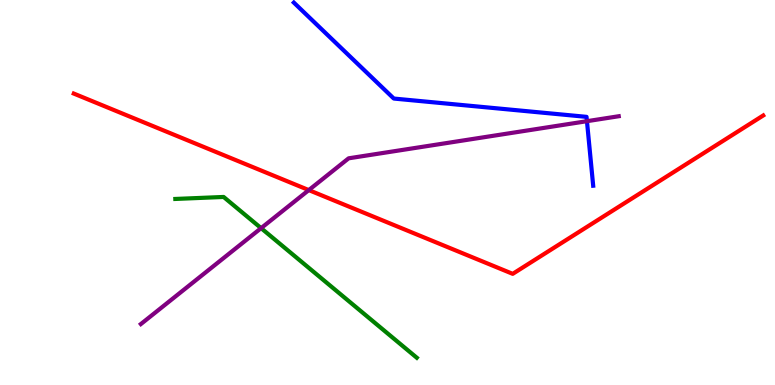[{'lines': ['blue', 'red'], 'intersections': []}, {'lines': ['green', 'red'], 'intersections': []}, {'lines': ['purple', 'red'], 'intersections': [{'x': 3.98, 'y': 5.06}]}, {'lines': ['blue', 'green'], 'intersections': []}, {'lines': ['blue', 'purple'], 'intersections': [{'x': 7.57, 'y': 6.85}]}, {'lines': ['green', 'purple'], 'intersections': [{'x': 3.37, 'y': 4.07}]}]